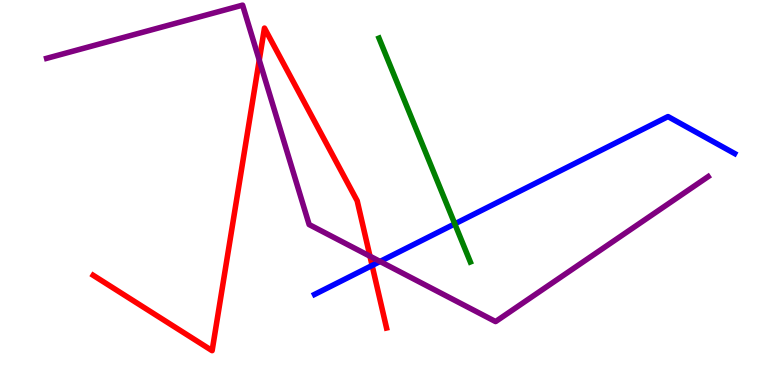[{'lines': ['blue', 'red'], 'intersections': [{'x': 4.8, 'y': 3.1}]}, {'lines': ['green', 'red'], 'intersections': []}, {'lines': ['purple', 'red'], 'intersections': [{'x': 3.35, 'y': 8.44}, {'x': 4.77, 'y': 3.34}]}, {'lines': ['blue', 'green'], 'intersections': [{'x': 5.87, 'y': 4.19}]}, {'lines': ['blue', 'purple'], 'intersections': [{'x': 4.9, 'y': 3.21}]}, {'lines': ['green', 'purple'], 'intersections': []}]